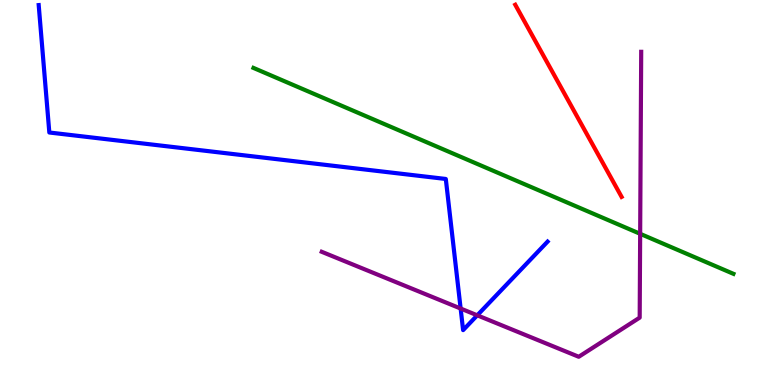[{'lines': ['blue', 'red'], 'intersections': []}, {'lines': ['green', 'red'], 'intersections': []}, {'lines': ['purple', 'red'], 'intersections': []}, {'lines': ['blue', 'green'], 'intersections': []}, {'lines': ['blue', 'purple'], 'intersections': [{'x': 5.94, 'y': 1.99}, {'x': 6.16, 'y': 1.81}]}, {'lines': ['green', 'purple'], 'intersections': [{'x': 8.26, 'y': 3.93}]}]